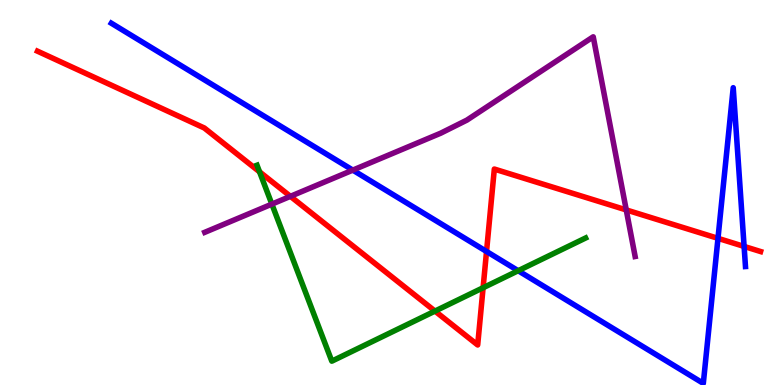[{'lines': ['blue', 'red'], 'intersections': [{'x': 6.28, 'y': 3.47}, {'x': 9.26, 'y': 3.81}, {'x': 9.6, 'y': 3.6}]}, {'lines': ['green', 'red'], 'intersections': [{'x': 3.35, 'y': 5.54}, {'x': 5.61, 'y': 1.92}, {'x': 6.23, 'y': 2.53}]}, {'lines': ['purple', 'red'], 'intersections': [{'x': 3.75, 'y': 4.9}, {'x': 8.08, 'y': 4.55}]}, {'lines': ['blue', 'green'], 'intersections': [{'x': 6.69, 'y': 2.97}]}, {'lines': ['blue', 'purple'], 'intersections': [{'x': 4.55, 'y': 5.58}]}, {'lines': ['green', 'purple'], 'intersections': [{'x': 3.51, 'y': 4.7}]}]